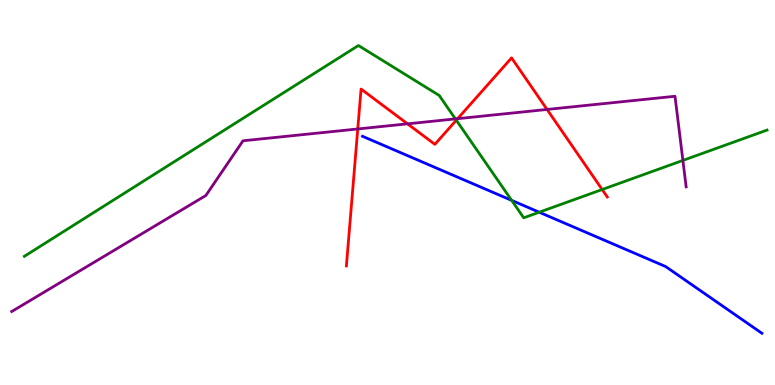[{'lines': ['blue', 'red'], 'intersections': []}, {'lines': ['green', 'red'], 'intersections': [{'x': 5.89, 'y': 6.88}, {'x': 7.77, 'y': 5.08}]}, {'lines': ['purple', 'red'], 'intersections': [{'x': 4.62, 'y': 6.65}, {'x': 5.26, 'y': 6.78}, {'x': 5.91, 'y': 6.92}, {'x': 7.06, 'y': 7.16}]}, {'lines': ['blue', 'green'], 'intersections': [{'x': 6.6, 'y': 4.8}, {'x': 6.96, 'y': 4.49}]}, {'lines': ['blue', 'purple'], 'intersections': []}, {'lines': ['green', 'purple'], 'intersections': [{'x': 5.88, 'y': 6.91}, {'x': 8.81, 'y': 5.83}]}]